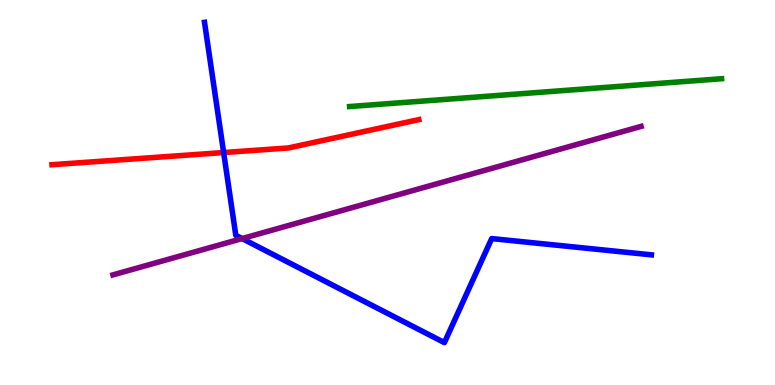[{'lines': ['blue', 'red'], 'intersections': [{'x': 2.89, 'y': 6.04}]}, {'lines': ['green', 'red'], 'intersections': []}, {'lines': ['purple', 'red'], 'intersections': []}, {'lines': ['blue', 'green'], 'intersections': []}, {'lines': ['blue', 'purple'], 'intersections': [{'x': 3.12, 'y': 3.8}]}, {'lines': ['green', 'purple'], 'intersections': []}]